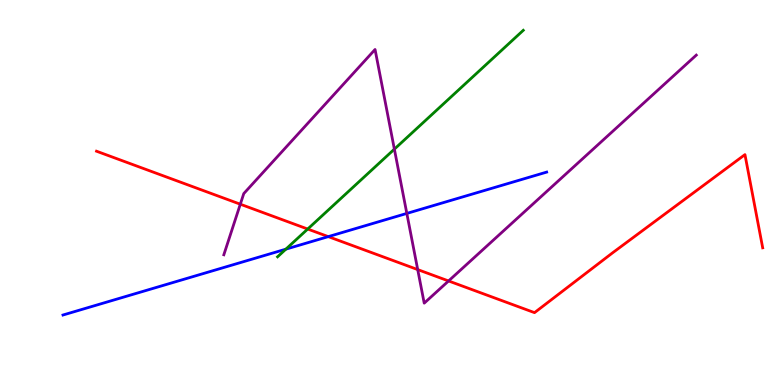[{'lines': ['blue', 'red'], 'intersections': [{'x': 4.24, 'y': 3.85}]}, {'lines': ['green', 'red'], 'intersections': [{'x': 3.97, 'y': 4.05}]}, {'lines': ['purple', 'red'], 'intersections': [{'x': 3.1, 'y': 4.7}, {'x': 5.39, 'y': 3.0}, {'x': 5.79, 'y': 2.7}]}, {'lines': ['blue', 'green'], 'intersections': [{'x': 3.69, 'y': 3.53}]}, {'lines': ['blue', 'purple'], 'intersections': [{'x': 5.25, 'y': 4.46}]}, {'lines': ['green', 'purple'], 'intersections': [{'x': 5.09, 'y': 6.13}]}]